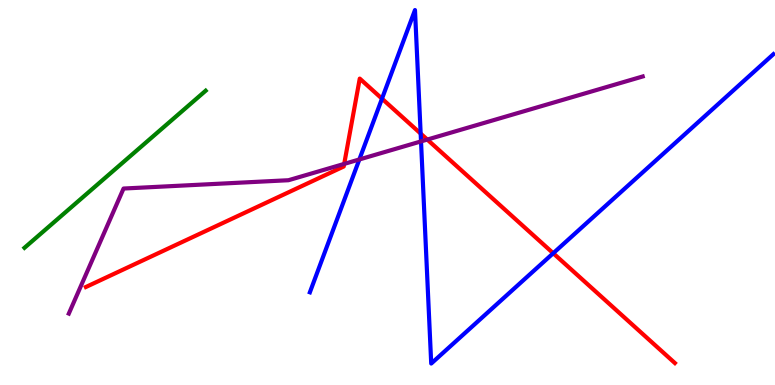[{'lines': ['blue', 'red'], 'intersections': [{'x': 4.93, 'y': 7.44}, {'x': 5.43, 'y': 6.53}, {'x': 7.14, 'y': 3.42}]}, {'lines': ['green', 'red'], 'intersections': []}, {'lines': ['purple', 'red'], 'intersections': [{'x': 4.44, 'y': 5.74}, {'x': 5.51, 'y': 6.37}]}, {'lines': ['blue', 'green'], 'intersections': []}, {'lines': ['blue', 'purple'], 'intersections': [{'x': 4.64, 'y': 5.86}, {'x': 5.43, 'y': 6.33}]}, {'lines': ['green', 'purple'], 'intersections': []}]